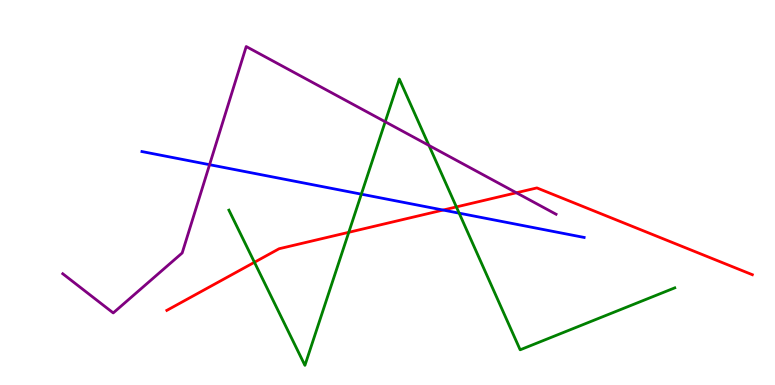[{'lines': ['blue', 'red'], 'intersections': [{'x': 5.72, 'y': 4.54}]}, {'lines': ['green', 'red'], 'intersections': [{'x': 3.28, 'y': 3.19}, {'x': 4.5, 'y': 3.97}, {'x': 5.89, 'y': 4.63}]}, {'lines': ['purple', 'red'], 'intersections': [{'x': 6.66, 'y': 4.99}]}, {'lines': ['blue', 'green'], 'intersections': [{'x': 4.66, 'y': 4.96}, {'x': 5.92, 'y': 4.46}]}, {'lines': ['blue', 'purple'], 'intersections': [{'x': 2.7, 'y': 5.72}]}, {'lines': ['green', 'purple'], 'intersections': [{'x': 4.97, 'y': 6.84}, {'x': 5.53, 'y': 6.22}]}]